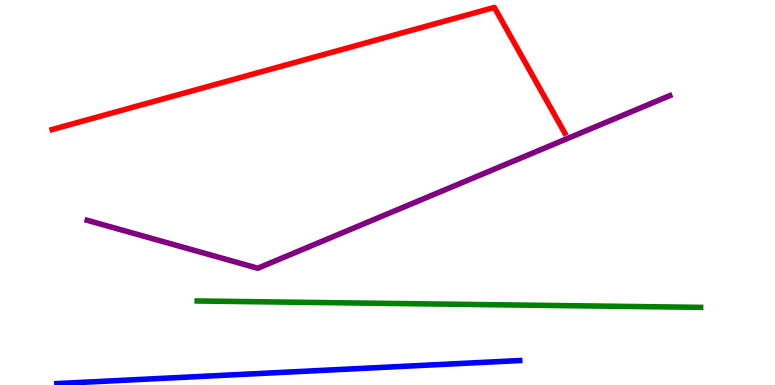[{'lines': ['blue', 'red'], 'intersections': []}, {'lines': ['green', 'red'], 'intersections': []}, {'lines': ['purple', 'red'], 'intersections': []}, {'lines': ['blue', 'green'], 'intersections': []}, {'lines': ['blue', 'purple'], 'intersections': []}, {'lines': ['green', 'purple'], 'intersections': []}]